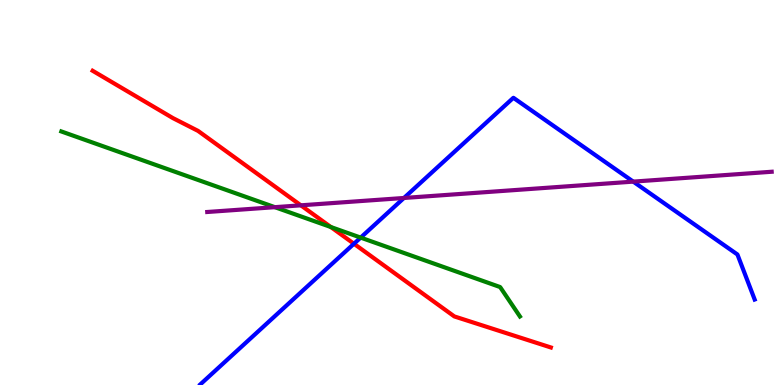[{'lines': ['blue', 'red'], 'intersections': [{'x': 4.57, 'y': 3.67}]}, {'lines': ['green', 'red'], 'intersections': [{'x': 4.27, 'y': 4.1}]}, {'lines': ['purple', 'red'], 'intersections': [{'x': 3.88, 'y': 4.67}]}, {'lines': ['blue', 'green'], 'intersections': [{'x': 4.65, 'y': 3.83}]}, {'lines': ['blue', 'purple'], 'intersections': [{'x': 5.21, 'y': 4.86}, {'x': 8.17, 'y': 5.28}]}, {'lines': ['green', 'purple'], 'intersections': [{'x': 3.55, 'y': 4.62}]}]